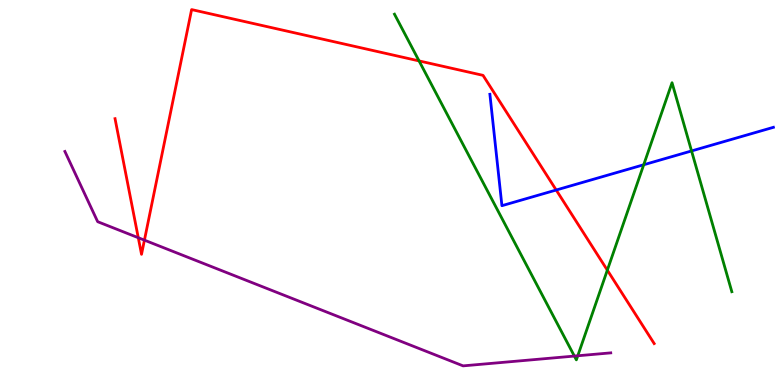[{'lines': ['blue', 'red'], 'intersections': [{'x': 7.18, 'y': 5.06}]}, {'lines': ['green', 'red'], 'intersections': [{'x': 5.41, 'y': 8.42}, {'x': 7.84, 'y': 2.98}]}, {'lines': ['purple', 'red'], 'intersections': [{'x': 1.78, 'y': 3.83}, {'x': 1.86, 'y': 3.76}]}, {'lines': ['blue', 'green'], 'intersections': [{'x': 8.31, 'y': 5.72}, {'x': 8.92, 'y': 6.08}]}, {'lines': ['blue', 'purple'], 'intersections': []}, {'lines': ['green', 'purple'], 'intersections': [{'x': 7.41, 'y': 0.751}, {'x': 7.46, 'y': 0.759}]}]